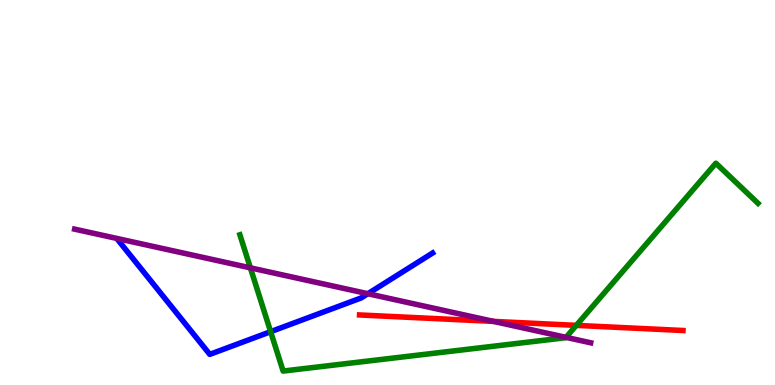[{'lines': ['blue', 'red'], 'intersections': []}, {'lines': ['green', 'red'], 'intersections': [{'x': 7.44, 'y': 1.55}]}, {'lines': ['purple', 'red'], 'intersections': [{'x': 6.37, 'y': 1.65}]}, {'lines': ['blue', 'green'], 'intersections': [{'x': 3.49, 'y': 1.38}]}, {'lines': ['blue', 'purple'], 'intersections': [{'x': 4.75, 'y': 2.37}]}, {'lines': ['green', 'purple'], 'intersections': [{'x': 3.23, 'y': 3.04}, {'x': 7.3, 'y': 1.24}]}]